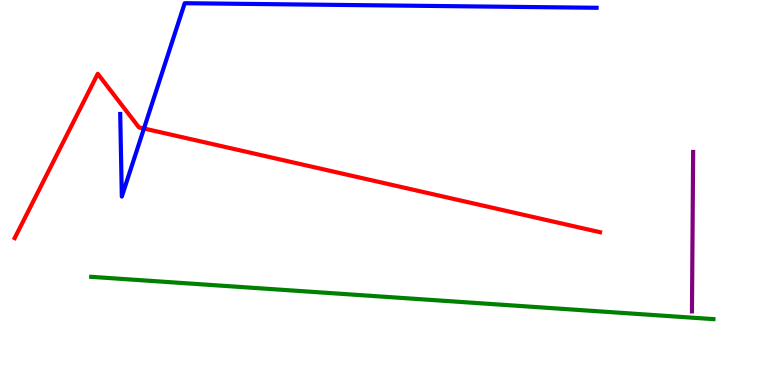[{'lines': ['blue', 'red'], 'intersections': [{'x': 1.86, 'y': 6.66}]}, {'lines': ['green', 'red'], 'intersections': []}, {'lines': ['purple', 'red'], 'intersections': []}, {'lines': ['blue', 'green'], 'intersections': []}, {'lines': ['blue', 'purple'], 'intersections': []}, {'lines': ['green', 'purple'], 'intersections': []}]